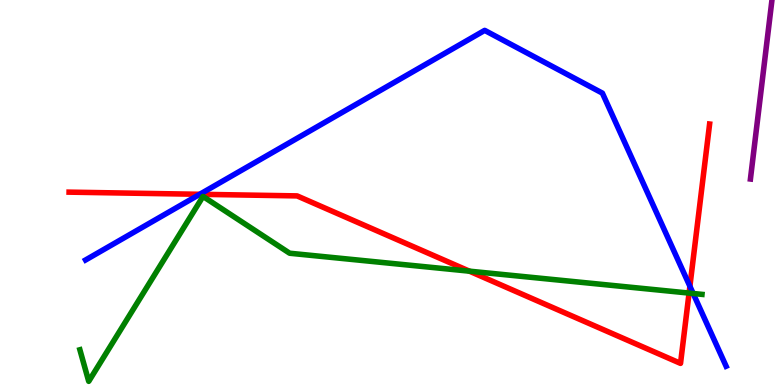[{'lines': ['blue', 'red'], 'intersections': [{'x': 2.58, 'y': 4.95}, {'x': 8.9, 'y': 2.56}]}, {'lines': ['green', 'red'], 'intersections': [{'x': 6.06, 'y': 2.96}, {'x': 8.89, 'y': 2.39}]}, {'lines': ['purple', 'red'], 'intersections': []}, {'lines': ['blue', 'green'], 'intersections': [{'x': 8.94, 'y': 2.38}]}, {'lines': ['blue', 'purple'], 'intersections': []}, {'lines': ['green', 'purple'], 'intersections': []}]